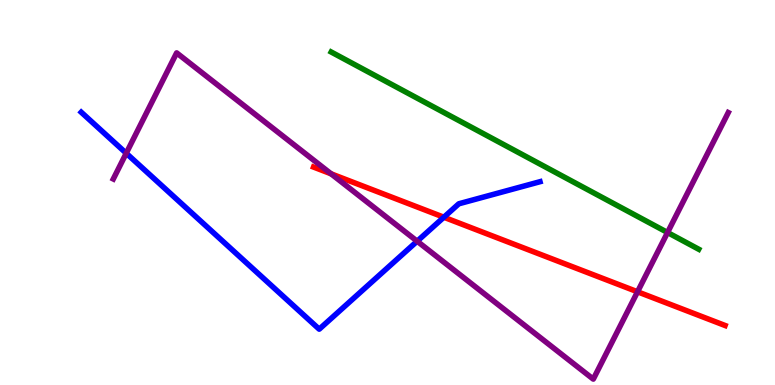[{'lines': ['blue', 'red'], 'intersections': [{'x': 5.73, 'y': 4.36}]}, {'lines': ['green', 'red'], 'intersections': []}, {'lines': ['purple', 'red'], 'intersections': [{'x': 4.27, 'y': 5.49}, {'x': 8.23, 'y': 2.42}]}, {'lines': ['blue', 'green'], 'intersections': []}, {'lines': ['blue', 'purple'], 'intersections': [{'x': 1.63, 'y': 6.02}, {'x': 5.38, 'y': 3.73}]}, {'lines': ['green', 'purple'], 'intersections': [{'x': 8.61, 'y': 3.96}]}]